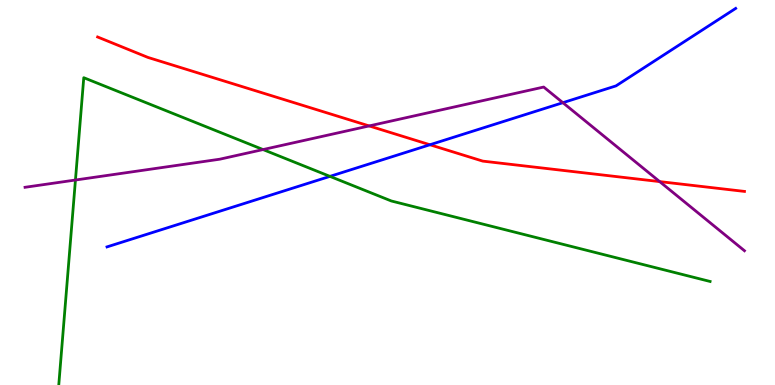[{'lines': ['blue', 'red'], 'intersections': [{'x': 5.55, 'y': 6.24}]}, {'lines': ['green', 'red'], 'intersections': []}, {'lines': ['purple', 'red'], 'intersections': [{'x': 4.76, 'y': 6.73}, {'x': 8.51, 'y': 5.28}]}, {'lines': ['blue', 'green'], 'intersections': [{'x': 4.26, 'y': 5.42}]}, {'lines': ['blue', 'purple'], 'intersections': [{'x': 7.26, 'y': 7.33}]}, {'lines': ['green', 'purple'], 'intersections': [{'x': 0.973, 'y': 5.32}, {'x': 3.39, 'y': 6.12}]}]